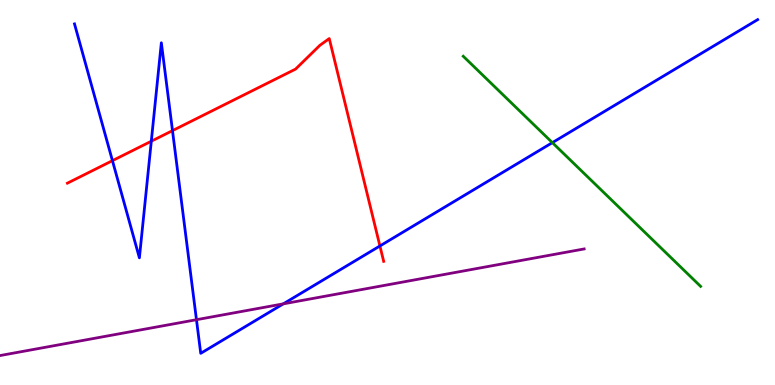[{'lines': ['blue', 'red'], 'intersections': [{'x': 1.45, 'y': 5.83}, {'x': 1.95, 'y': 6.33}, {'x': 2.23, 'y': 6.61}, {'x': 4.9, 'y': 3.61}]}, {'lines': ['green', 'red'], 'intersections': []}, {'lines': ['purple', 'red'], 'intersections': []}, {'lines': ['blue', 'green'], 'intersections': [{'x': 7.13, 'y': 6.3}]}, {'lines': ['blue', 'purple'], 'intersections': [{'x': 2.53, 'y': 1.7}, {'x': 3.66, 'y': 2.11}]}, {'lines': ['green', 'purple'], 'intersections': []}]